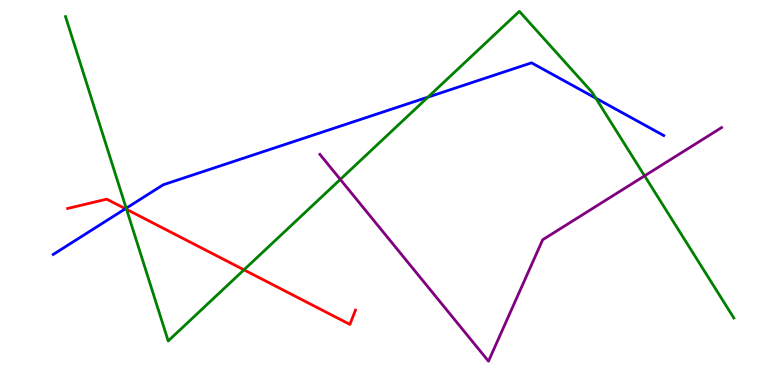[{'lines': ['blue', 'red'], 'intersections': [{'x': 1.62, 'y': 4.58}]}, {'lines': ['green', 'red'], 'intersections': [{'x': 1.63, 'y': 4.56}, {'x': 3.15, 'y': 2.99}]}, {'lines': ['purple', 'red'], 'intersections': []}, {'lines': ['blue', 'green'], 'intersections': [{'x': 1.63, 'y': 4.59}, {'x': 5.52, 'y': 7.48}, {'x': 7.69, 'y': 7.45}]}, {'lines': ['blue', 'purple'], 'intersections': []}, {'lines': ['green', 'purple'], 'intersections': [{'x': 4.39, 'y': 5.34}, {'x': 8.32, 'y': 5.43}]}]